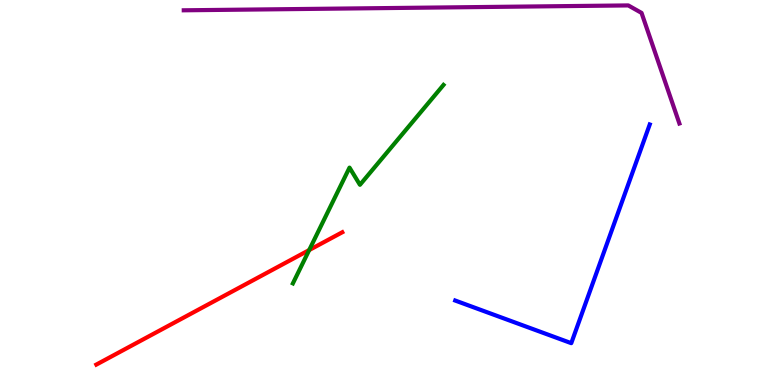[{'lines': ['blue', 'red'], 'intersections': []}, {'lines': ['green', 'red'], 'intersections': [{'x': 3.99, 'y': 3.5}]}, {'lines': ['purple', 'red'], 'intersections': []}, {'lines': ['blue', 'green'], 'intersections': []}, {'lines': ['blue', 'purple'], 'intersections': []}, {'lines': ['green', 'purple'], 'intersections': []}]